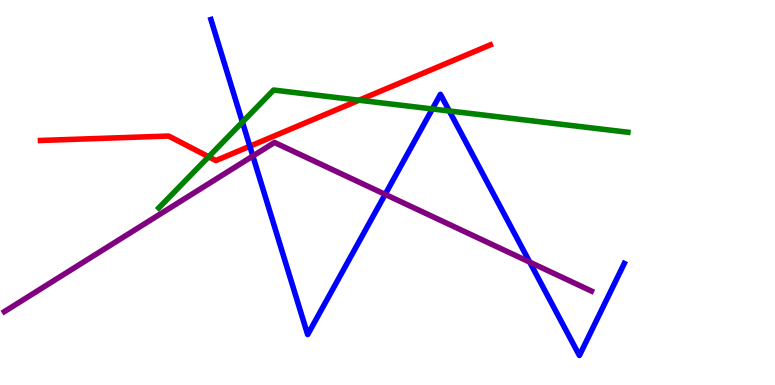[{'lines': ['blue', 'red'], 'intersections': [{'x': 3.22, 'y': 6.2}]}, {'lines': ['green', 'red'], 'intersections': [{'x': 2.69, 'y': 5.93}, {'x': 4.63, 'y': 7.4}]}, {'lines': ['purple', 'red'], 'intersections': []}, {'lines': ['blue', 'green'], 'intersections': [{'x': 3.13, 'y': 6.83}, {'x': 5.58, 'y': 7.17}, {'x': 5.8, 'y': 7.12}]}, {'lines': ['blue', 'purple'], 'intersections': [{'x': 3.26, 'y': 5.95}, {'x': 4.97, 'y': 4.95}, {'x': 6.84, 'y': 3.19}]}, {'lines': ['green', 'purple'], 'intersections': []}]